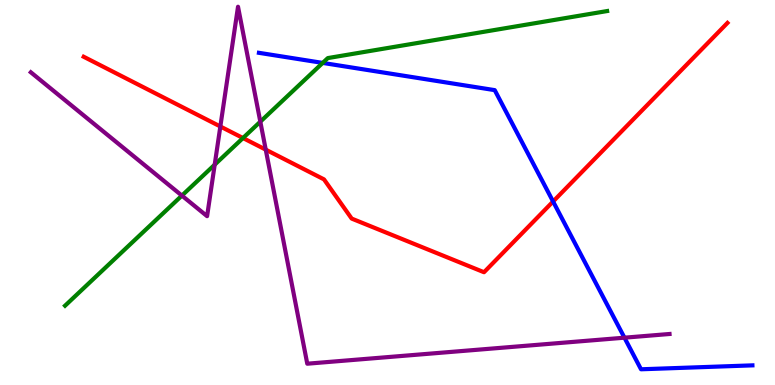[{'lines': ['blue', 'red'], 'intersections': [{'x': 7.14, 'y': 4.77}]}, {'lines': ['green', 'red'], 'intersections': [{'x': 3.14, 'y': 6.41}]}, {'lines': ['purple', 'red'], 'intersections': [{'x': 2.84, 'y': 6.71}, {'x': 3.43, 'y': 6.11}]}, {'lines': ['blue', 'green'], 'intersections': [{'x': 4.16, 'y': 8.37}]}, {'lines': ['blue', 'purple'], 'intersections': [{'x': 8.06, 'y': 1.23}]}, {'lines': ['green', 'purple'], 'intersections': [{'x': 2.35, 'y': 4.92}, {'x': 2.77, 'y': 5.72}, {'x': 3.36, 'y': 6.84}]}]